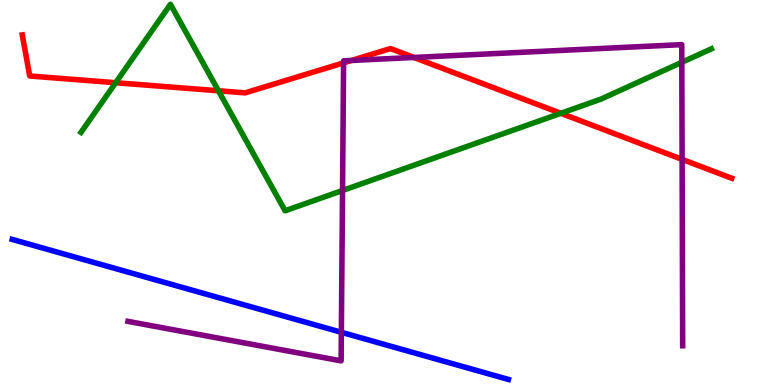[{'lines': ['blue', 'red'], 'intersections': []}, {'lines': ['green', 'red'], 'intersections': [{'x': 1.49, 'y': 7.85}, {'x': 2.82, 'y': 7.64}, {'x': 7.24, 'y': 7.06}]}, {'lines': ['purple', 'red'], 'intersections': [{'x': 4.43, 'y': 8.37}, {'x': 4.53, 'y': 8.43}, {'x': 5.34, 'y': 8.51}, {'x': 8.8, 'y': 5.86}]}, {'lines': ['blue', 'green'], 'intersections': []}, {'lines': ['blue', 'purple'], 'intersections': [{'x': 4.4, 'y': 1.37}]}, {'lines': ['green', 'purple'], 'intersections': [{'x': 4.42, 'y': 5.05}, {'x': 8.8, 'y': 8.38}]}]